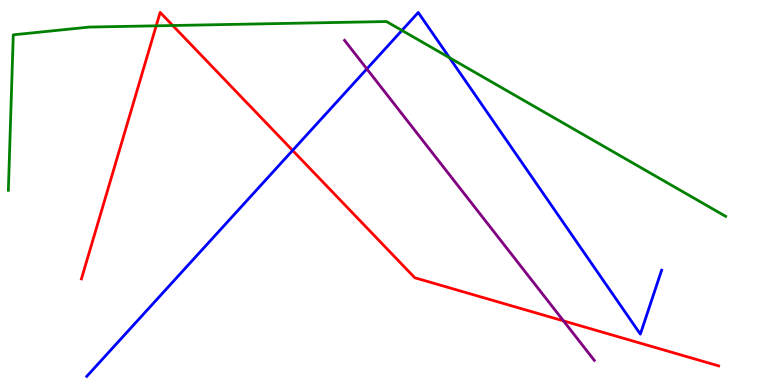[{'lines': ['blue', 'red'], 'intersections': [{'x': 3.78, 'y': 6.09}]}, {'lines': ['green', 'red'], 'intersections': [{'x': 2.02, 'y': 9.33}, {'x': 2.23, 'y': 9.34}]}, {'lines': ['purple', 'red'], 'intersections': [{'x': 7.27, 'y': 1.67}]}, {'lines': ['blue', 'green'], 'intersections': [{'x': 5.19, 'y': 9.21}, {'x': 5.8, 'y': 8.5}]}, {'lines': ['blue', 'purple'], 'intersections': [{'x': 4.73, 'y': 8.21}]}, {'lines': ['green', 'purple'], 'intersections': []}]